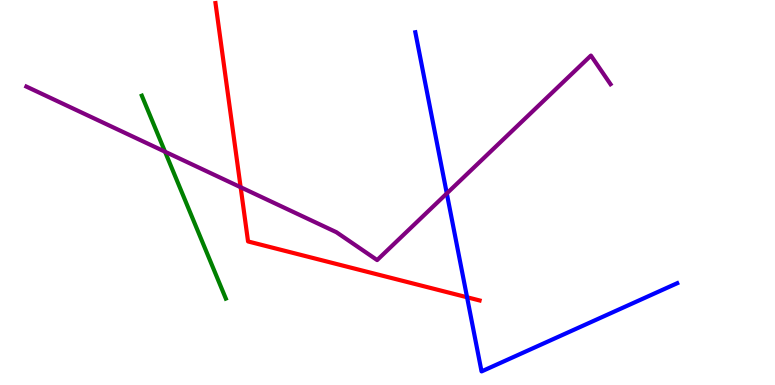[{'lines': ['blue', 'red'], 'intersections': [{'x': 6.03, 'y': 2.28}]}, {'lines': ['green', 'red'], 'intersections': []}, {'lines': ['purple', 'red'], 'intersections': [{'x': 3.11, 'y': 5.14}]}, {'lines': ['blue', 'green'], 'intersections': []}, {'lines': ['blue', 'purple'], 'intersections': [{'x': 5.77, 'y': 4.98}]}, {'lines': ['green', 'purple'], 'intersections': [{'x': 2.13, 'y': 6.06}]}]